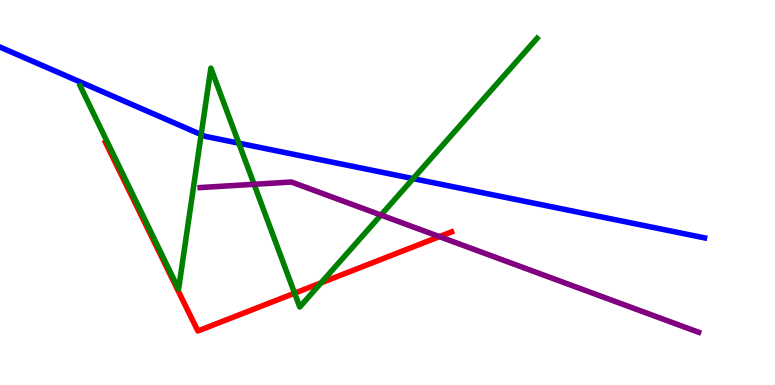[{'lines': ['blue', 'red'], 'intersections': []}, {'lines': ['green', 'red'], 'intersections': [{'x': 3.8, 'y': 2.38}, {'x': 4.14, 'y': 2.65}]}, {'lines': ['purple', 'red'], 'intersections': [{'x': 5.67, 'y': 3.85}]}, {'lines': ['blue', 'green'], 'intersections': [{'x': 2.6, 'y': 6.5}, {'x': 3.08, 'y': 6.28}, {'x': 5.33, 'y': 5.36}]}, {'lines': ['blue', 'purple'], 'intersections': []}, {'lines': ['green', 'purple'], 'intersections': [{'x': 3.28, 'y': 5.21}, {'x': 4.92, 'y': 4.41}]}]